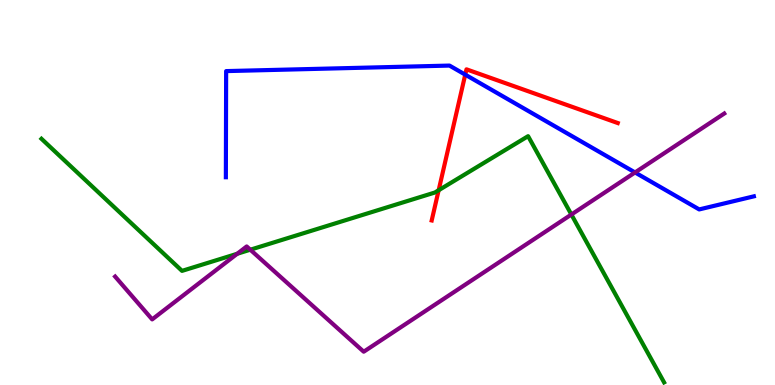[{'lines': ['blue', 'red'], 'intersections': [{'x': 6.0, 'y': 8.06}]}, {'lines': ['green', 'red'], 'intersections': [{'x': 5.66, 'y': 5.06}]}, {'lines': ['purple', 'red'], 'intersections': []}, {'lines': ['blue', 'green'], 'intersections': []}, {'lines': ['blue', 'purple'], 'intersections': [{'x': 8.19, 'y': 5.52}]}, {'lines': ['green', 'purple'], 'intersections': [{'x': 3.06, 'y': 3.41}, {'x': 3.23, 'y': 3.51}, {'x': 7.37, 'y': 4.43}]}]